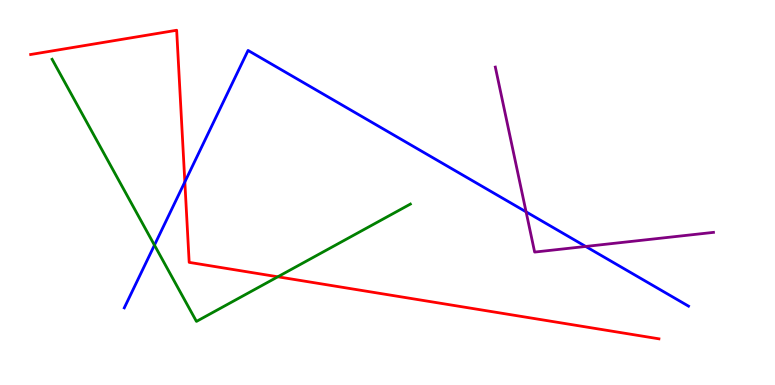[{'lines': ['blue', 'red'], 'intersections': [{'x': 2.39, 'y': 5.27}]}, {'lines': ['green', 'red'], 'intersections': [{'x': 3.58, 'y': 2.81}]}, {'lines': ['purple', 'red'], 'intersections': []}, {'lines': ['blue', 'green'], 'intersections': [{'x': 1.99, 'y': 3.63}]}, {'lines': ['blue', 'purple'], 'intersections': [{'x': 6.79, 'y': 4.5}, {'x': 7.56, 'y': 3.6}]}, {'lines': ['green', 'purple'], 'intersections': []}]